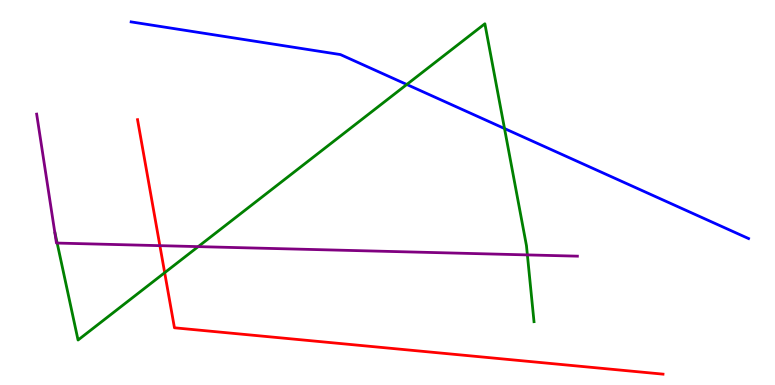[{'lines': ['blue', 'red'], 'intersections': []}, {'lines': ['green', 'red'], 'intersections': [{'x': 2.12, 'y': 2.92}]}, {'lines': ['purple', 'red'], 'intersections': [{'x': 2.06, 'y': 3.62}]}, {'lines': ['blue', 'green'], 'intersections': [{'x': 5.25, 'y': 7.81}, {'x': 6.51, 'y': 6.66}]}, {'lines': ['blue', 'purple'], 'intersections': []}, {'lines': ['green', 'purple'], 'intersections': [{'x': 0.738, 'y': 3.69}, {'x': 2.56, 'y': 3.59}, {'x': 6.8, 'y': 3.38}]}]